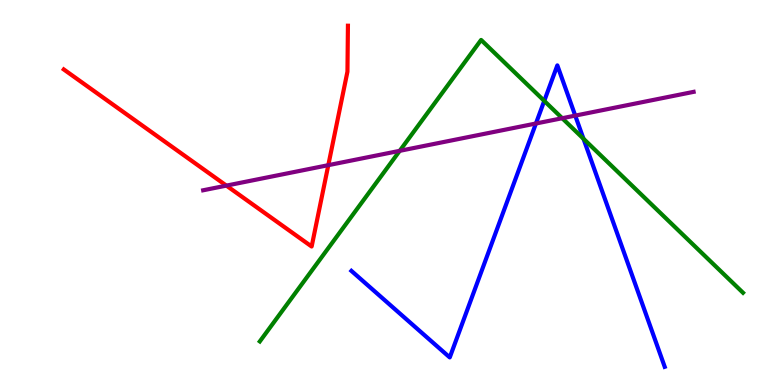[{'lines': ['blue', 'red'], 'intersections': []}, {'lines': ['green', 'red'], 'intersections': []}, {'lines': ['purple', 'red'], 'intersections': [{'x': 2.92, 'y': 5.18}, {'x': 4.24, 'y': 5.71}]}, {'lines': ['blue', 'green'], 'intersections': [{'x': 7.02, 'y': 7.38}, {'x': 7.53, 'y': 6.4}]}, {'lines': ['blue', 'purple'], 'intersections': [{'x': 6.92, 'y': 6.79}, {'x': 7.42, 'y': 7.0}]}, {'lines': ['green', 'purple'], 'intersections': [{'x': 5.16, 'y': 6.08}, {'x': 7.25, 'y': 6.93}]}]